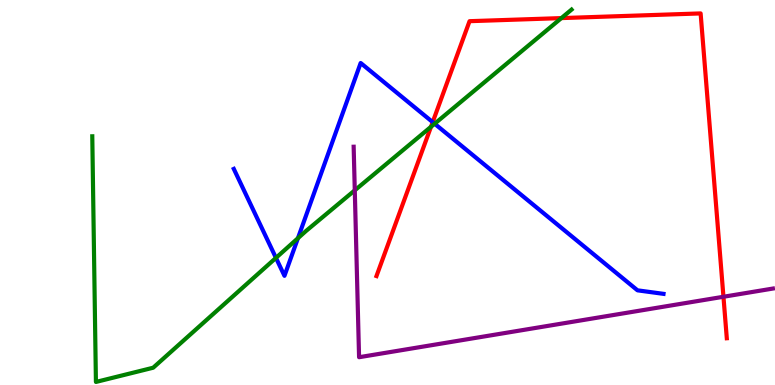[{'lines': ['blue', 'red'], 'intersections': [{'x': 5.58, 'y': 6.83}]}, {'lines': ['green', 'red'], 'intersections': [{'x': 5.56, 'y': 6.71}, {'x': 7.24, 'y': 9.53}]}, {'lines': ['purple', 'red'], 'intersections': [{'x': 9.33, 'y': 2.29}]}, {'lines': ['blue', 'green'], 'intersections': [{'x': 3.56, 'y': 3.3}, {'x': 3.84, 'y': 3.81}, {'x': 5.61, 'y': 6.79}]}, {'lines': ['blue', 'purple'], 'intersections': []}, {'lines': ['green', 'purple'], 'intersections': [{'x': 4.58, 'y': 5.06}]}]